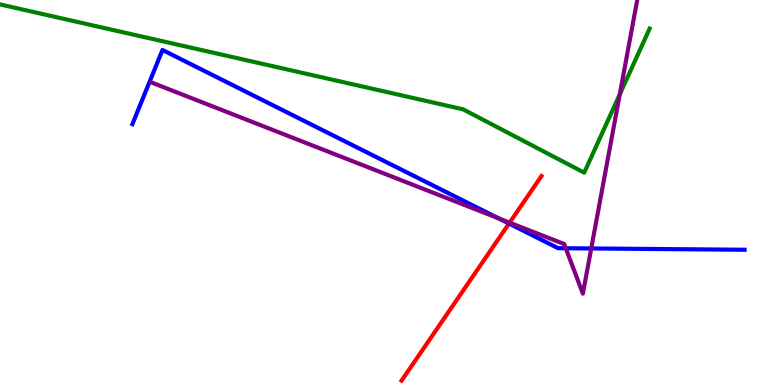[{'lines': ['blue', 'red'], 'intersections': [{'x': 6.57, 'y': 4.19}]}, {'lines': ['green', 'red'], 'intersections': []}, {'lines': ['purple', 'red'], 'intersections': [{'x': 6.58, 'y': 4.22}]}, {'lines': ['blue', 'green'], 'intersections': []}, {'lines': ['blue', 'purple'], 'intersections': [{'x': 6.43, 'y': 4.33}, {'x': 7.3, 'y': 3.55}, {'x': 7.63, 'y': 3.55}]}, {'lines': ['green', 'purple'], 'intersections': [{'x': 8.0, 'y': 7.55}]}]